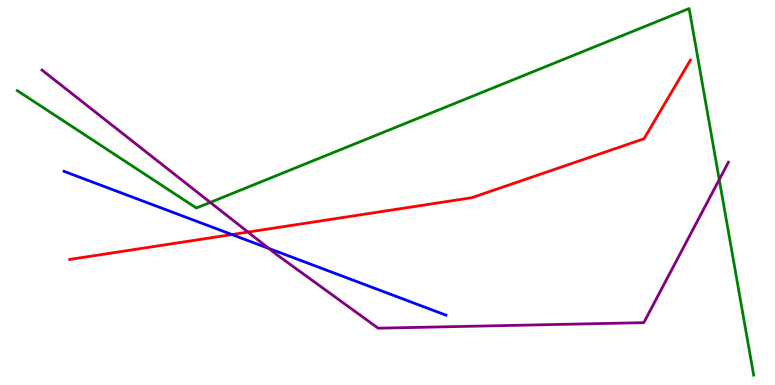[{'lines': ['blue', 'red'], 'intersections': [{'x': 2.99, 'y': 3.91}]}, {'lines': ['green', 'red'], 'intersections': []}, {'lines': ['purple', 'red'], 'intersections': [{'x': 3.2, 'y': 3.97}]}, {'lines': ['blue', 'green'], 'intersections': []}, {'lines': ['blue', 'purple'], 'intersections': [{'x': 3.47, 'y': 3.55}]}, {'lines': ['green', 'purple'], 'intersections': [{'x': 2.71, 'y': 4.74}, {'x': 9.28, 'y': 5.33}]}]